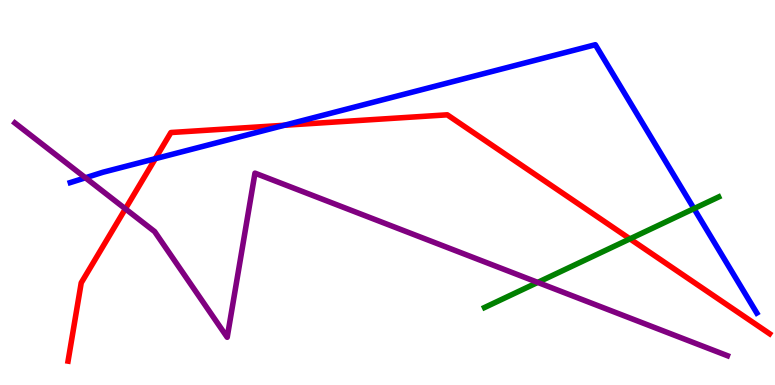[{'lines': ['blue', 'red'], 'intersections': [{'x': 2.0, 'y': 5.88}, {'x': 3.67, 'y': 6.75}]}, {'lines': ['green', 'red'], 'intersections': [{'x': 8.13, 'y': 3.8}]}, {'lines': ['purple', 'red'], 'intersections': [{'x': 1.62, 'y': 4.58}]}, {'lines': ['blue', 'green'], 'intersections': [{'x': 8.95, 'y': 4.58}]}, {'lines': ['blue', 'purple'], 'intersections': [{'x': 1.1, 'y': 5.38}]}, {'lines': ['green', 'purple'], 'intersections': [{'x': 6.94, 'y': 2.66}]}]